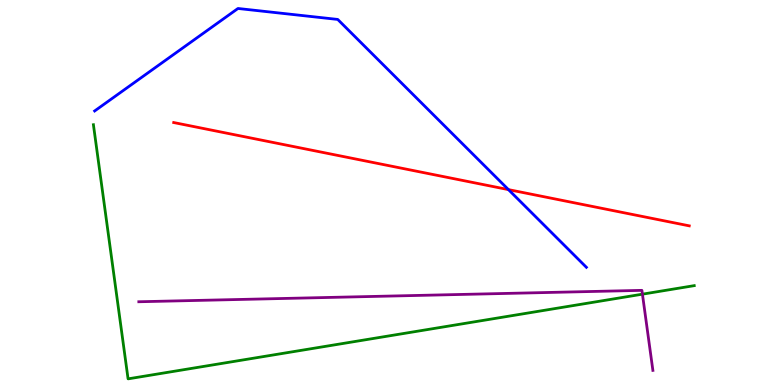[{'lines': ['blue', 'red'], 'intersections': [{'x': 6.56, 'y': 5.07}]}, {'lines': ['green', 'red'], 'intersections': []}, {'lines': ['purple', 'red'], 'intersections': []}, {'lines': ['blue', 'green'], 'intersections': []}, {'lines': ['blue', 'purple'], 'intersections': []}, {'lines': ['green', 'purple'], 'intersections': [{'x': 8.29, 'y': 2.36}]}]